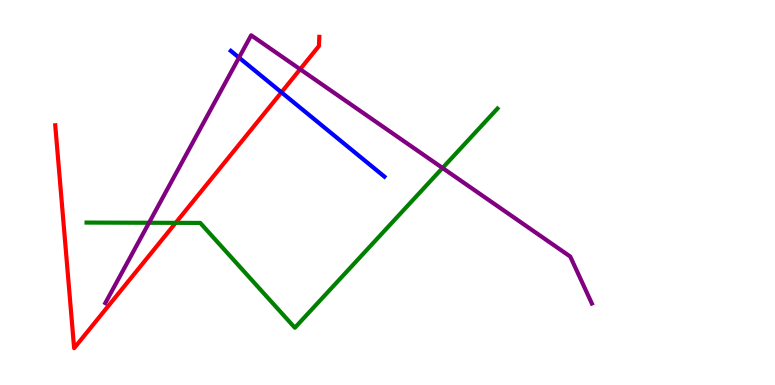[{'lines': ['blue', 'red'], 'intersections': [{'x': 3.63, 'y': 7.6}]}, {'lines': ['green', 'red'], 'intersections': [{'x': 2.27, 'y': 4.21}]}, {'lines': ['purple', 'red'], 'intersections': [{'x': 3.87, 'y': 8.2}]}, {'lines': ['blue', 'green'], 'intersections': []}, {'lines': ['blue', 'purple'], 'intersections': [{'x': 3.08, 'y': 8.5}]}, {'lines': ['green', 'purple'], 'intersections': [{'x': 1.92, 'y': 4.21}, {'x': 5.71, 'y': 5.64}]}]